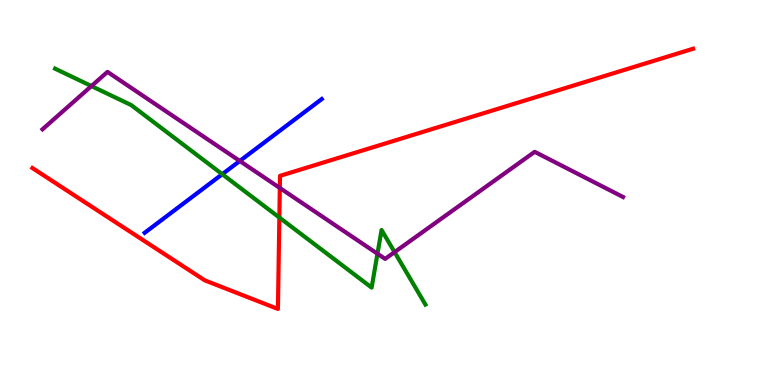[{'lines': ['blue', 'red'], 'intersections': []}, {'lines': ['green', 'red'], 'intersections': [{'x': 3.6, 'y': 4.35}]}, {'lines': ['purple', 'red'], 'intersections': [{'x': 3.61, 'y': 5.12}]}, {'lines': ['blue', 'green'], 'intersections': [{'x': 2.87, 'y': 5.48}]}, {'lines': ['blue', 'purple'], 'intersections': [{'x': 3.09, 'y': 5.82}]}, {'lines': ['green', 'purple'], 'intersections': [{'x': 1.18, 'y': 7.76}, {'x': 4.87, 'y': 3.41}, {'x': 5.09, 'y': 3.45}]}]